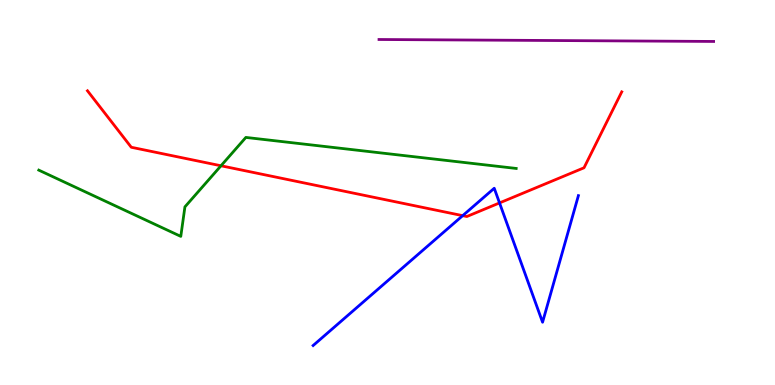[{'lines': ['blue', 'red'], 'intersections': [{'x': 5.97, 'y': 4.4}, {'x': 6.45, 'y': 4.73}]}, {'lines': ['green', 'red'], 'intersections': [{'x': 2.85, 'y': 5.69}]}, {'lines': ['purple', 'red'], 'intersections': []}, {'lines': ['blue', 'green'], 'intersections': []}, {'lines': ['blue', 'purple'], 'intersections': []}, {'lines': ['green', 'purple'], 'intersections': []}]